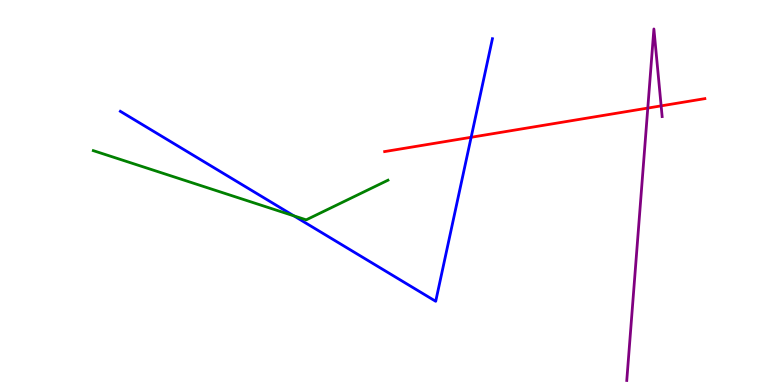[{'lines': ['blue', 'red'], 'intersections': [{'x': 6.08, 'y': 6.43}]}, {'lines': ['green', 'red'], 'intersections': []}, {'lines': ['purple', 'red'], 'intersections': [{'x': 8.36, 'y': 7.19}, {'x': 8.53, 'y': 7.25}]}, {'lines': ['blue', 'green'], 'intersections': [{'x': 3.79, 'y': 4.39}]}, {'lines': ['blue', 'purple'], 'intersections': []}, {'lines': ['green', 'purple'], 'intersections': []}]